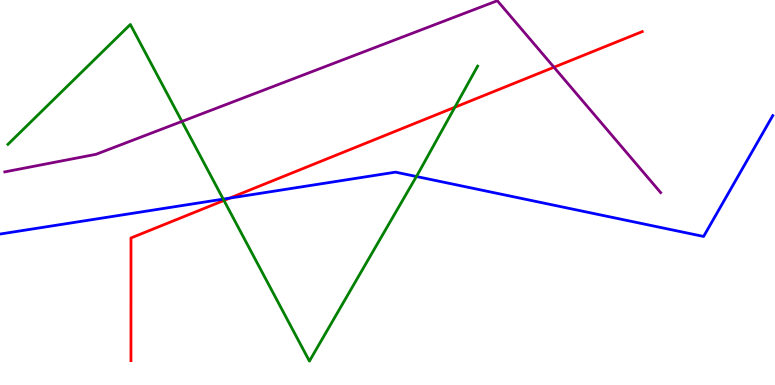[{'lines': ['blue', 'red'], 'intersections': [{'x': 2.97, 'y': 4.85}]}, {'lines': ['green', 'red'], 'intersections': [{'x': 2.89, 'y': 4.79}, {'x': 5.87, 'y': 7.21}]}, {'lines': ['purple', 'red'], 'intersections': [{'x': 7.15, 'y': 8.25}]}, {'lines': ['blue', 'green'], 'intersections': [{'x': 2.88, 'y': 4.83}, {'x': 5.37, 'y': 5.42}]}, {'lines': ['blue', 'purple'], 'intersections': []}, {'lines': ['green', 'purple'], 'intersections': [{'x': 2.35, 'y': 6.85}]}]